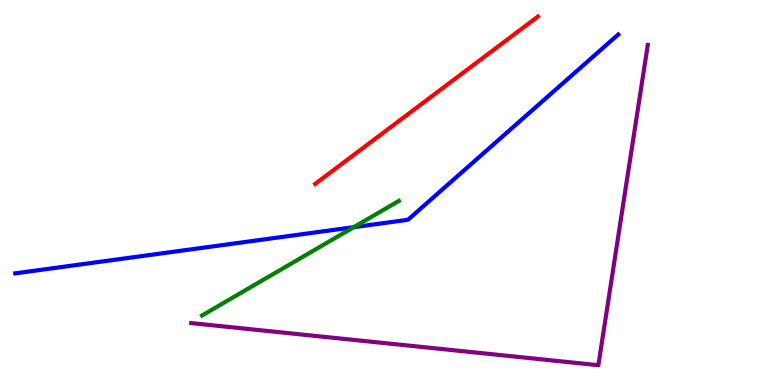[{'lines': ['blue', 'red'], 'intersections': []}, {'lines': ['green', 'red'], 'intersections': []}, {'lines': ['purple', 'red'], 'intersections': []}, {'lines': ['blue', 'green'], 'intersections': [{'x': 4.56, 'y': 4.1}]}, {'lines': ['blue', 'purple'], 'intersections': []}, {'lines': ['green', 'purple'], 'intersections': []}]